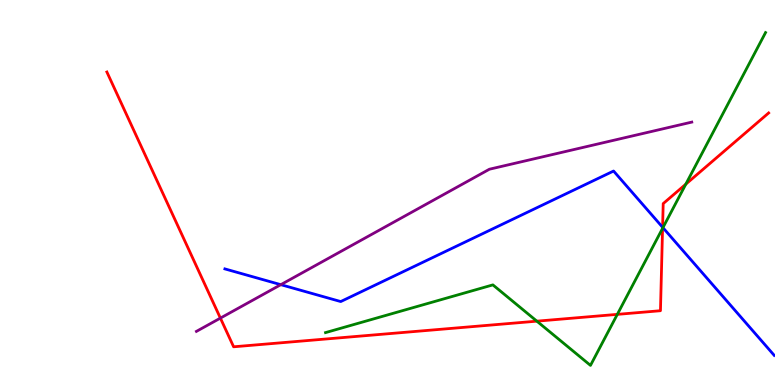[{'lines': ['blue', 'red'], 'intersections': [{'x': 8.55, 'y': 4.1}]}, {'lines': ['green', 'red'], 'intersections': [{'x': 6.93, 'y': 1.66}, {'x': 7.97, 'y': 1.83}, {'x': 8.55, 'y': 4.07}, {'x': 8.85, 'y': 5.22}]}, {'lines': ['purple', 'red'], 'intersections': [{'x': 2.84, 'y': 1.74}]}, {'lines': ['blue', 'green'], 'intersections': [{'x': 8.55, 'y': 4.09}]}, {'lines': ['blue', 'purple'], 'intersections': [{'x': 3.62, 'y': 2.61}]}, {'lines': ['green', 'purple'], 'intersections': []}]